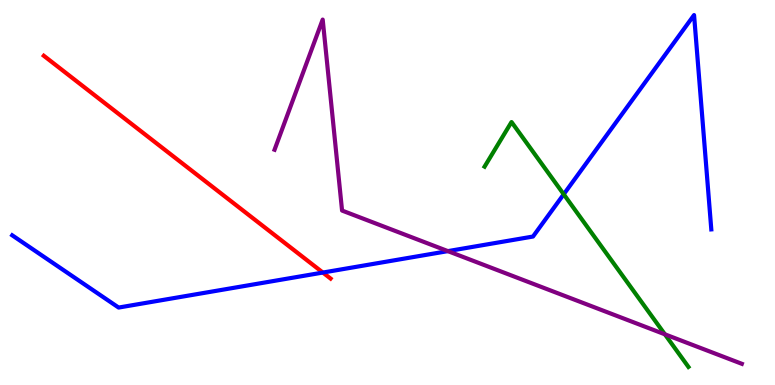[{'lines': ['blue', 'red'], 'intersections': [{'x': 4.17, 'y': 2.92}]}, {'lines': ['green', 'red'], 'intersections': []}, {'lines': ['purple', 'red'], 'intersections': []}, {'lines': ['blue', 'green'], 'intersections': [{'x': 7.27, 'y': 4.95}]}, {'lines': ['blue', 'purple'], 'intersections': [{'x': 5.78, 'y': 3.48}]}, {'lines': ['green', 'purple'], 'intersections': [{'x': 8.58, 'y': 1.32}]}]